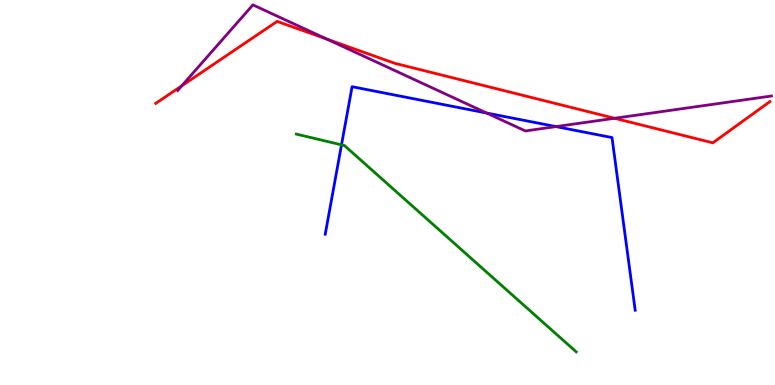[{'lines': ['blue', 'red'], 'intersections': []}, {'lines': ['green', 'red'], 'intersections': []}, {'lines': ['purple', 'red'], 'intersections': [{'x': 2.35, 'y': 7.77}, {'x': 4.22, 'y': 8.98}, {'x': 7.93, 'y': 6.93}]}, {'lines': ['blue', 'green'], 'intersections': [{'x': 4.41, 'y': 6.24}]}, {'lines': ['blue', 'purple'], 'intersections': [{'x': 6.28, 'y': 7.06}, {'x': 7.17, 'y': 6.71}]}, {'lines': ['green', 'purple'], 'intersections': []}]